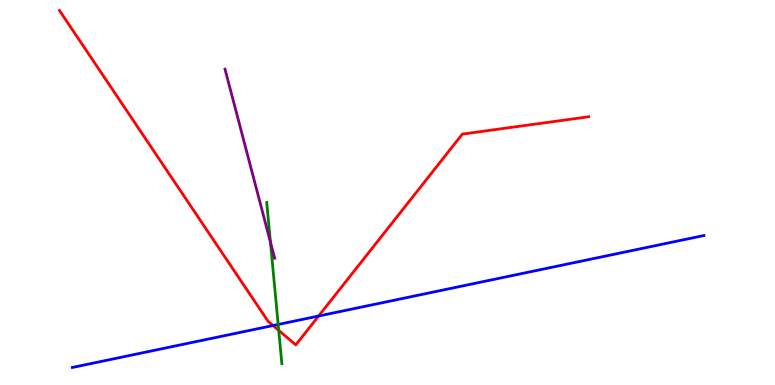[{'lines': ['blue', 'red'], 'intersections': [{'x': 3.52, 'y': 1.54}, {'x': 4.11, 'y': 1.79}]}, {'lines': ['green', 'red'], 'intersections': [{'x': 3.6, 'y': 1.42}]}, {'lines': ['purple', 'red'], 'intersections': []}, {'lines': ['blue', 'green'], 'intersections': [{'x': 3.59, 'y': 1.57}]}, {'lines': ['blue', 'purple'], 'intersections': []}, {'lines': ['green', 'purple'], 'intersections': [{'x': 3.49, 'y': 3.71}]}]